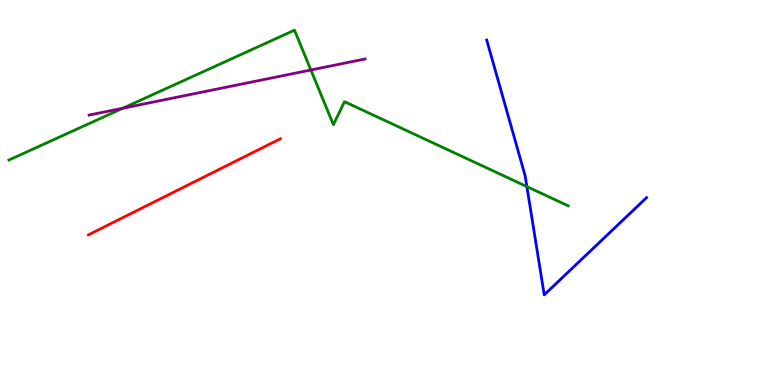[{'lines': ['blue', 'red'], 'intersections': []}, {'lines': ['green', 'red'], 'intersections': []}, {'lines': ['purple', 'red'], 'intersections': []}, {'lines': ['blue', 'green'], 'intersections': [{'x': 6.8, 'y': 5.15}]}, {'lines': ['blue', 'purple'], 'intersections': []}, {'lines': ['green', 'purple'], 'intersections': [{'x': 1.59, 'y': 7.19}, {'x': 4.01, 'y': 8.18}]}]